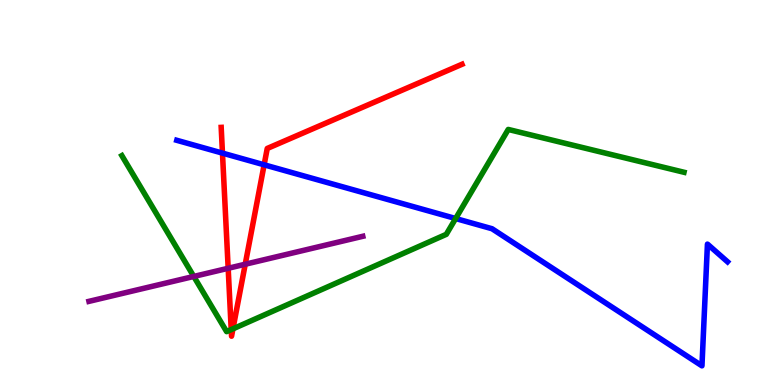[{'lines': ['blue', 'red'], 'intersections': [{'x': 2.87, 'y': 6.02}, {'x': 3.41, 'y': 5.72}]}, {'lines': ['green', 'red'], 'intersections': [{'x': 2.98, 'y': 1.44}, {'x': 3.01, 'y': 1.46}]}, {'lines': ['purple', 'red'], 'intersections': [{'x': 2.94, 'y': 3.03}, {'x': 3.16, 'y': 3.14}]}, {'lines': ['blue', 'green'], 'intersections': [{'x': 5.88, 'y': 4.32}]}, {'lines': ['blue', 'purple'], 'intersections': []}, {'lines': ['green', 'purple'], 'intersections': [{'x': 2.5, 'y': 2.82}]}]